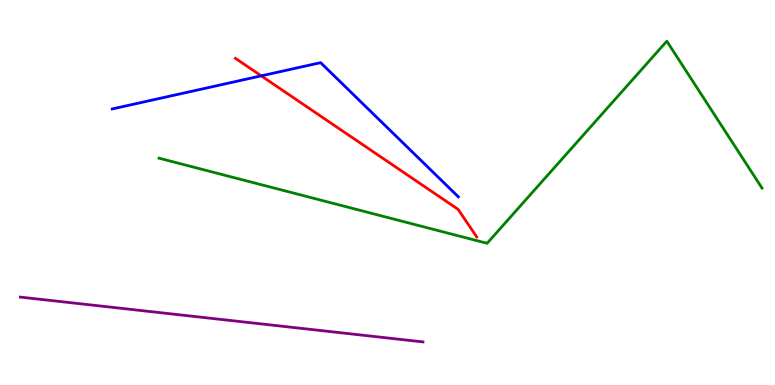[{'lines': ['blue', 'red'], 'intersections': [{'x': 3.37, 'y': 8.03}]}, {'lines': ['green', 'red'], 'intersections': []}, {'lines': ['purple', 'red'], 'intersections': []}, {'lines': ['blue', 'green'], 'intersections': []}, {'lines': ['blue', 'purple'], 'intersections': []}, {'lines': ['green', 'purple'], 'intersections': []}]